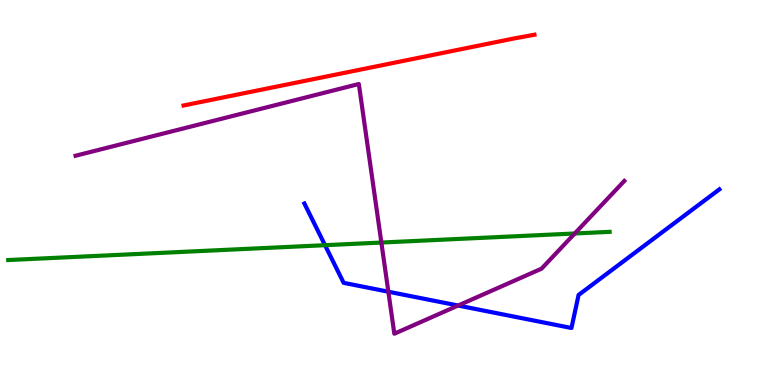[{'lines': ['blue', 'red'], 'intersections': []}, {'lines': ['green', 'red'], 'intersections': []}, {'lines': ['purple', 'red'], 'intersections': []}, {'lines': ['blue', 'green'], 'intersections': [{'x': 4.19, 'y': 3.63}]}, {'lines': ['blue', 'purple'], 'intersections': [{'x': 5.01, 'y': 2.42}, {'x': 5.91, 'y': 2.06}]}, {'lines': ['green', 'purple'], 'intersections': [{'x': 4.92, 'y': 3.7}, {'x': 7.42, 'y': 3.94}]}]